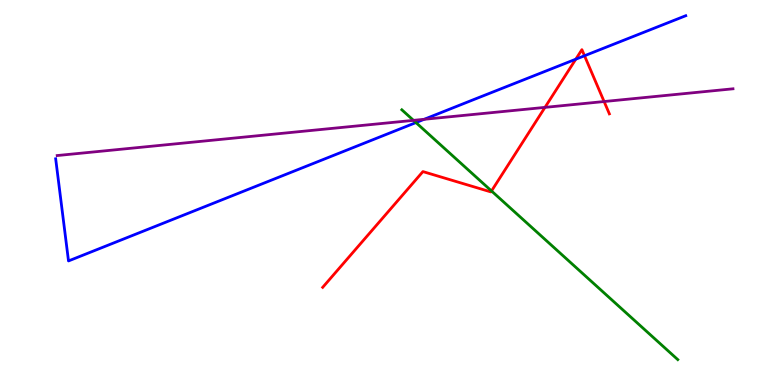[{'lines': ['blue', 'red'], 'intersections': [{'x': 7.43, 'y': 8.46}, {'x': 7.54, 'y': 8.55}]}, {'lines': ['green', 'red'], 'intersections': [{'x': 6.34, 'y': 5.04}]}, {'lines': ['purple', 'red'], 'intersections': [{'x': 7.03, 'y': 7.21}, {'x': 7.79, 'y': 7.36}]}, {'lines': ['blue', 'green'], 'intersections': [{'x': 5.37, 'y': 6.82}]}, {'lines': ['blue', 'purple'], 'intersections': [{'x': 5.47, 'y': 6.9}]}, {'lines': ['green', 'purple'], 'intersections': [{'x': 5.34, 'y': 6.87}]}]